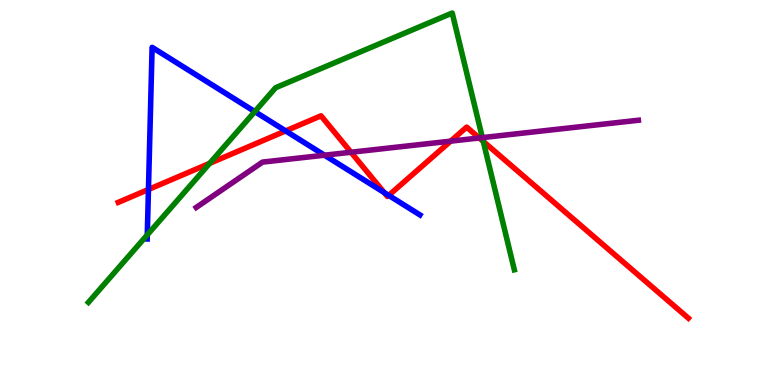[{'lines': ['blue', 'red'], 'intersections': [{'x': 1.92, 'y': 5.08}, {'x': 3.69, 'y': 6.6}, {'x': 4.96, 'y': 5.0}, {'x': 5.02, 'y': 4.93}]}, {'lines': ['green', 'red'], 'intersections': [{'x': 2.71, 'y': 5.76}, {'x': 6.24, 'y': 6.33}]}, {'lines': ['purple', 'red'], 'intersections': [{'x': 4.53, 'y': 6.05}, {'x': 5.81, 'y': 6.33}, {'x': 6.18, 'y': 6.42}]}, {'lines': ['blue', 'green'], 'intersections': [{'x': 1.9, 'y': 3.9}, {'x': 3.29, 'y': 7.1}]}, {'lines': ['blue', 'purple'], 'intersections': [{'x': 4.19, 'y': 5.97}]}, {'lines': ['green', 'purple'], 'intersections': [{'x': 6.22, 'y': 6.43}]}]